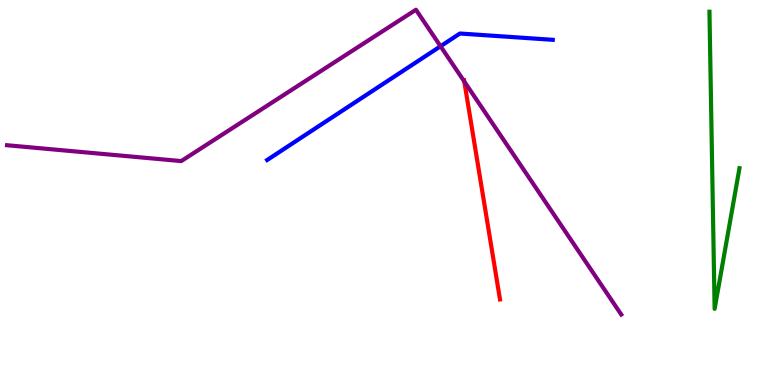[{'lines': ['blue', 'red'], 'intersections': []}, {'lines': ['green', 'red'], 'intersections': []}, {'lines': ['purple', 'red'], 'intersections': [{'x': 5.99, 'y': 7.88}]}, {'lines': ['blue', 'green'], 'intersections': []}, {'lines': ['blue', 'purple'], 'intersections': [{'x': 5.68, 'y': 8.8}]}, {'lines': ['green', 'purple'], 'intersections': []}]